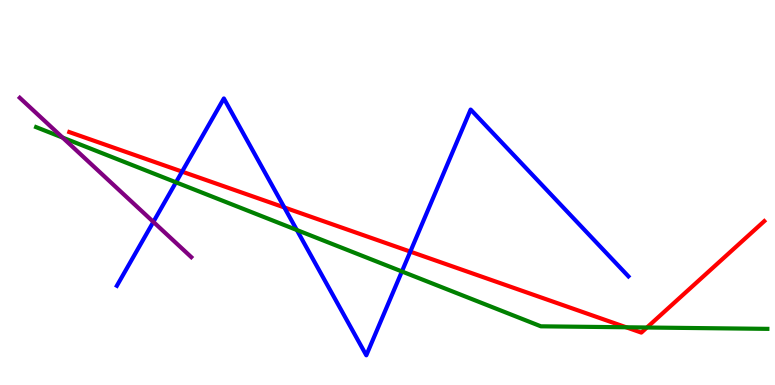[{'lines': ['blue', 'red'], 'intersections': [{'x': 2.35, 'y': 5.54}, {'x': 3.67, 'y': 4.61}, {'x': 5.29, 'y': 3.46}]}, {'lines': ['green', 'red'], 'intersections': [{'x': 8.08, 'y': 1.5}, {'x': 8.35, 'y': 1.49}]}, {'lines': ['purple', 'red'], 'intersections': []}, {'lines': ['blue', 'green'], 'intersections': [{'x': 2.27, 'y': 5.26}, {'x': 3.83, 'y': 4.03}, {'x': 5.19, 'y': 2.95}]}, {'lines': ['blue', 'purple'], 'intersections': [{'x': 1.98, 'y': 4.24}]}, {'lines': ['green', 'purple'], 'intersections': [{'x': 0.808, 'y': 6.43}]}]